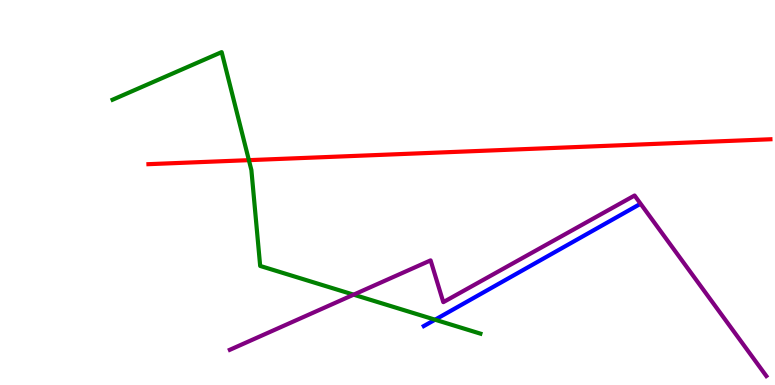[{'lines': ['blue', 'red'], 'intersections': []}, {'lines': ['green', 'red'], 'intersections': [{'x': 3.21, 'y': 5.84}]}, {'lines': ['purple', 'red'], 'intersections': []}, {'lines': ['blue', 'green'], 'intersections': [{'x': 5.61, 'y': 1.7}]}, {'lines': ['blue', 'purple'], 'intersections': []}, {'lines': ['green', 'purple'], 'intersections': [{'x': 4.56, 'y': 2.35}]}]